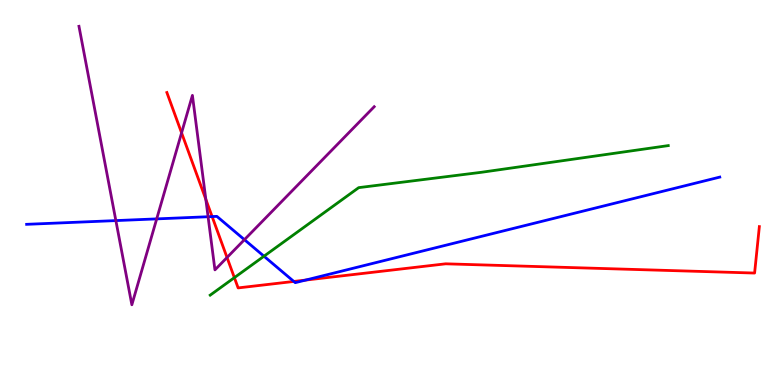[{'lines': ['blue', 'red'], 'intersections': [{'x': 2.74, 'y': 4.37}, {'x': 3.79, 'y': 2.69}, {'x': 3.94, 'y': 2.73}]}, {'lines': ['green', 'red'], 'intersections': [{'x': 3.02, 'y': 2.79}]}, {'lines': ['purple', 'red'], 'intersections': [{'x': 2.34, 'y': 6.55}, {'x': 2.66, 'y': 4.82}, {'x': 2.93, 'y': 3.31}]}, {'lines': ['blue', 'green'], 'intersections': [{'x': 3.41, 'y': 3.35}]}, {'lines': ['blue', 'purple'], 'intersections': [{'x': 1.5, 'y': 4.27}, {'x': 2.02, 'y': 4.31}, {'x': 2.68, 'y': 4.37}, {'x': 3.15, 'y': 3.77}]}, {'lines': ['green', 'purple'], 'intersections': []}]